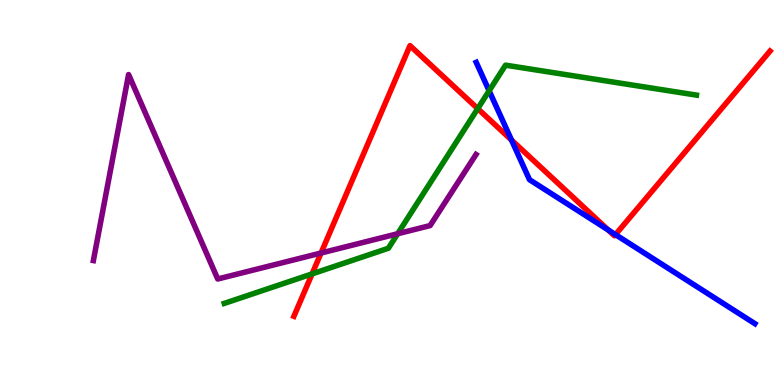[{'lines': ['blue', 'red'], 'intersections': [{'x': 6.6, 'y': 6.36}, {'x': 7.85, 'y': 4.03}, {'x': 7.94, 'y': 3.91}]}, {'lines': ['green', 'red'], 'intersections': [{'x': 4.03, 'y': 2.89}, {'x': 6.16, 'y': 7.18}]}, {'lines': ['purple', 'red'], 'intersections': [{'x': 4.14, 'y': 3.43}]}, {'lines': ['blue', 'green'], 'intersections': [{'x': 6.31, 'y': 7.64}]}, {'lines': ['blue', 'purple'], 'intersections': []}, {'lines': ['green', 'purple'], 'intersections': [{'x': 5.13, 'y': 3.93}]}]